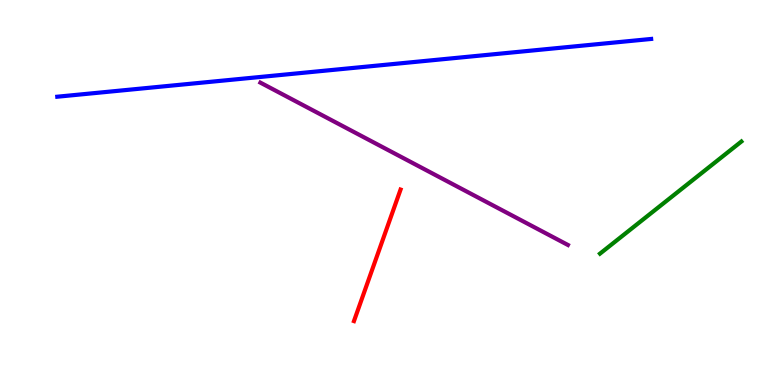[{'lines': ['blue', 'red'], 'intersections': []}, {'lines': ['green', 'red'], 'intersections': []}, {'lines': ['purple', 'red'], 'intersections': []}, {'lines': ['blue', 'green'], 'intersections': []}, {'lines': ['blue', 'purple'], 'intersections': []}, {'lines': ['green', 'purple'], 'intersections': []}]